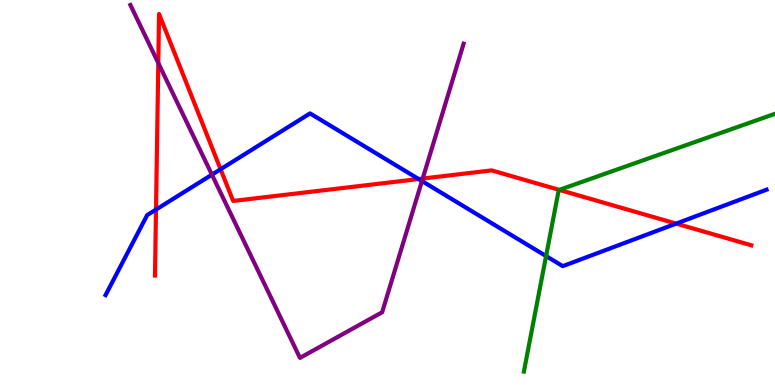[{'lines': ['blue', 'red'], 'intersections': [{'x': 2.01, 'y': 4.56}, {'x': 2.85, 'y': 5.6}, {'x': 5.4, 'y': 5.35}, {'x': 8.72, 'y': 4.19}]}, {'lines': ['green', 'red'], 'intersections': [{'x': 7.22, 'y': 5.07}]}, {'lines': ['purple', 'red'], 'intersections': [{'x': 2.04, 'y': 8.36}, {'x': 5.45, 'y': 5.36}]}, {'lines': ['blue', 'green'], 'intersections': [{'x': 7.05, 'y': 3.35}]}, {'lines': ['blue', 'purple'], 'intersections': [{'x': 2.73, 'y': 5.46}, {'x': 5.44, 'y': 5.3}]}, {'lines': ['green', 'purple'], 'intersections': []}]